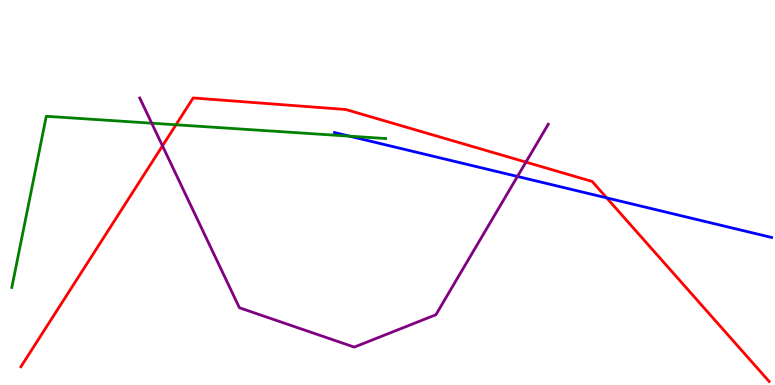[{'lines': ['blue', 'red'], 'intersections': [{'x': 7.83, 'y': 4.86}]}, {'lines': ['green', 'red'], 'intersections': [{'x': 2.27, 'y': 6.76}]}, {'lines': ['purple', 'red'], 'intersections': [{'x': 2.1, 'y': 6.21}, {'x': 6.79, 'y': 5.79}]}, {'lines': ['blue', 'green'], 'intersections': [{'x': 4.51, 'y': 6.46}]}, {'lines': ['blue', 'purple'], 'intersections': [{'x': 6.68, 'y': 5.42}]}, {'lines': ['green', 'purple'], 'intersections': [{'x': 1.96, 'y': 6.8}]}]